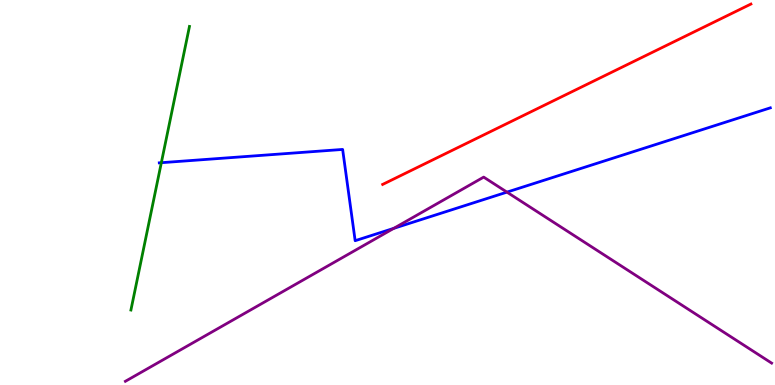[{'lines': ['blue', 'red'], 'intersections': []}, {'lines': ['green', 'red'], 'intersections': []}, {'lines': ['purple', 'red'], 'intersections': []}, {'lines': ['blue', 'green'], 'intersections': [{'x': 2.08, 'y': 5.77}]}, {'lines': ['blue', 'purple'], 'intersections': [{'x': 5.08, 'y': 4.07}, {'x': 6.54, 'y': 5.01}]}, {'lines': ['green', 'purple'], 'intersections': []}]